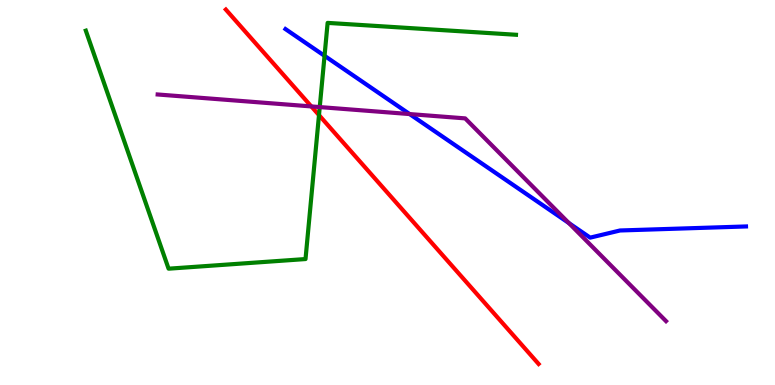[{'lines': ['blue', 'red'], 'intersections': []}, {'lines': ['green', 'red'], 'intersections': [{'x': 4.12, 'y': 7.01}]}, {'lines': ['purple', 'red'], 'intersections': [{'x': 4.02, 'y': 7.24}]}, {'lines': ['blue', 'green'], 'intersections': [{'x': 4.19, 'y': 8.55}]}, {'lines': ['blue', 'purple'], 'intersections': [{'x': 5.29, 'y': 7.04}, {'x': 7.34, 'y': 4.21}]}, {'lines': ['green', 'purple'], 'intersections': [{'x': 4.13, 'y': 7.22}]}]